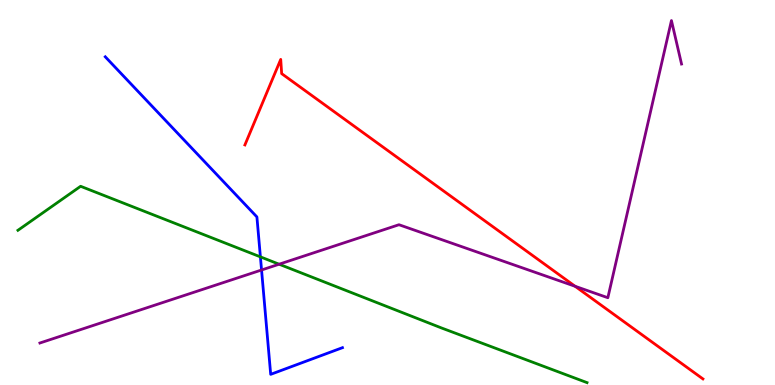[{'lines': ['blue', 'red'], 'intersections': []}, {'lines': ['green', 'red'], 'intersections': []}, {'lines': ['purple', 'red'], 'intersections': [{'x': 7.42, 'y': 2.56}]}, {'lines': ['blue', 'green'], 'intersections': [{'x': 3.36, 'y': 3.33}]}, {'lines': ['blue', 'purple'], 'intersections': [{'x': 3.37, 'y': 2.99}]}, {'lines': ['green', 'purple'], 'intersections': [{'x': 3.6, 'y': 3.14}]}]